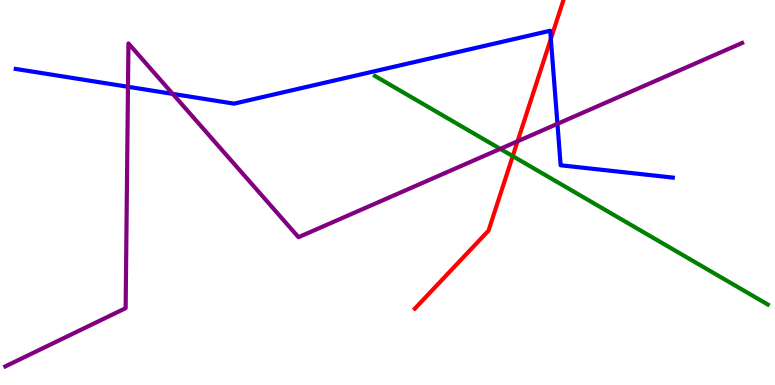[{'lines': ['blue', 'red'], 'intersections': [{'x': 7.11, 'y': 8.99}]}, {'lines': ['green', 'red'], 'intersections': [{'x': 6.62, 'y': 5.94}]}, {'lines': ['purple', 'red'], 'intersections': [{'x': 6.68, 'y': 6.33}]}, {'lines': ['blue', 'green'], 'intersections': []}, {'lines': ['blue', 'purple'], 'intersections': [{'x': 1.65, 'y': 7.75}, {'x': 2.23, 'y': 7.56}, {'x': 7.19, 'y': 6.78}]}, {'lines': ['green', 'purple'], 'intersections': [{'x': 6.45, 'y': 6.13}]}]